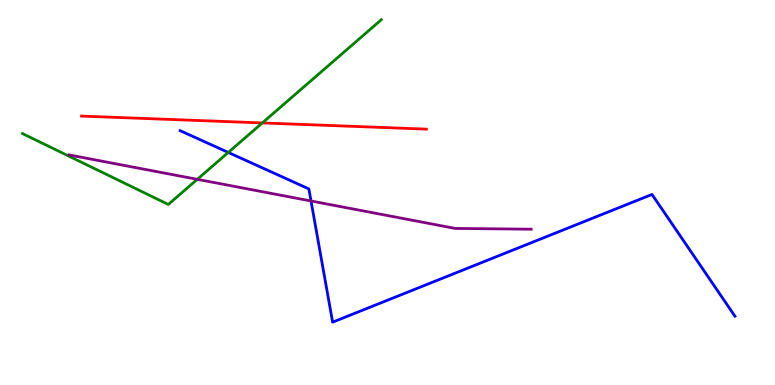[{'lines': ['blue', 'red'], 'intersections': []}, {'lines': ['green', 'red'], 'intersections': [{'x': 3.38, 'y': 6.81}]}, {'lines': ['purple', 'red'], 'intersections': []}, {'lines': ['blue', 'green'], 'intersections': [{'x': 2.95, 'y': 6.04}]}, {'lines': ['blue', 'purple'], 'intersections': [{'x': 4.01, 'y': 4.78}]}, {'lines': ['green', 'purple'], 'intersections': [{'x': 2.55, 'y': 5.34}]}]